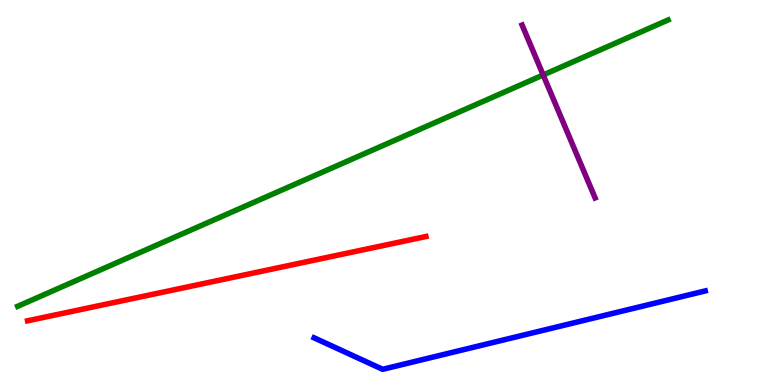[{'lines': ['blue', 'red'], 'intersections': []}, {'lines': ['green', 'red'], 'intersections': []}, {'lines': ['purple', 'red'], 'intersections': []}, {'lines': ['blue', 'green'], 'intersections': []}, {'lines': ['blue', 'purple'], 'intersections': []}, {'lines': ['green', 'purple'], 'intersections': [{'x': 7.01, 'y': 8.05}]}]